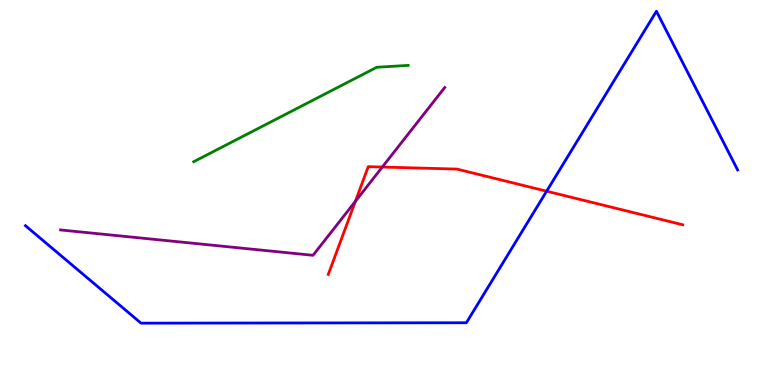[{'lines': ['blue', 'red'], 'intersections': [{'x': 7.05, 'y': 5.03}]}, {'lines': ['green', 'red'], 'intersections': []}, {'lines': ['purple', 'red'], 'intersections': [{'x': 4.59, 'y': 4.77}, {'x': 4.93, 'y': 5.66}]}, {'lines': ['blue', 'green'], 'intersections': []}, {'lines': ['blue', 'purple'], 'intersections': []}, {'lines': ['green', 'purple'], 'intersections': []}]